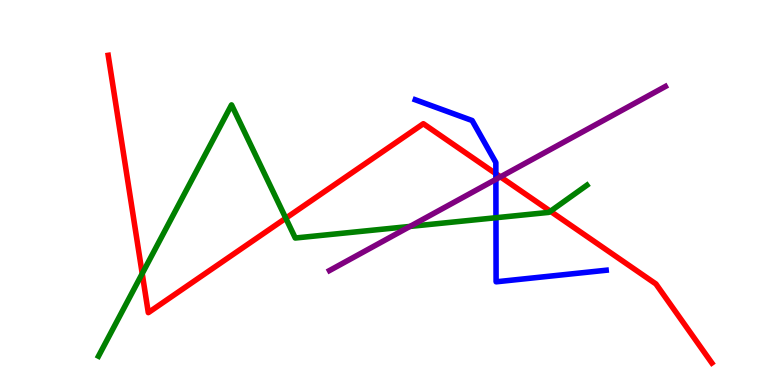[{'lines': ['blue', 'red'], 'intersections': [{'x': 6.4, 'y': 5.49}]}, {'lines': ['green', 'red'], 'intersections': [{'x': 1.84, 'y': 2.89}, {'x': 3.69, 'y': 4.33}, {'x': 7.1, 'y': 4.51}]}, {'lines': ['purple', 'red'], 'intersections': [{'x': 6.46, 'y': 5.41}]}, {'lines': ['blue', 'green'], 'intersections': [{'x': 6.4, 'y': 4.34}]}, {'lines': ['blue', 'purple'], 'intersections': [{'x': 6.4, 'y': 5.34}]}, {'lines': ['green', 'purple'], 'intersections': [{'x': 5.29, 'y': 4.12}]}]